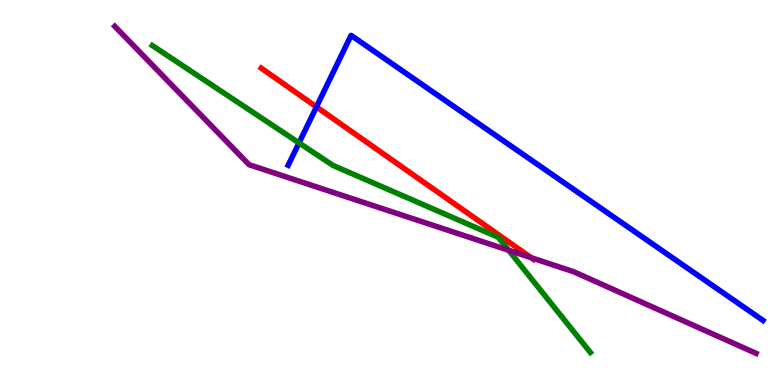[{'lines': ['blue', 'red'], 'intersections': [{'x': 4.08, 'y': 7.22}]}, {'lines': ['green', 'red'], 'intersections': []}, {'lines': ['purple', 'red'], 'intersections': [{'x': 6.85, 'y': 3.31}]}, {'lines': ['blue', 'green'], 'intersections': [{'x': 3.86, 'y': 6.29}]}, {'lines': ['blue', 'purple'], 'intersections': []}, {'lines': ['green', 'purple'], 'intersections': [{'x': 6.56, 'y': 3.5}]}]